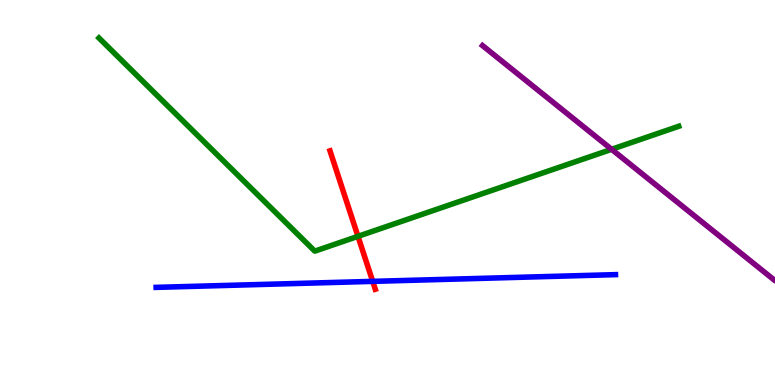[{'lines': ['blue', 'red'], 'intersections': [{'x': 4.81, 'y': 2.69}]}, {'lines': ['green', 'red'], 'intersections': [{'x': 4.62, 'y': 3.86}]}, {'lines': ['purple', 'red'], 'intersections': []}, {'lines': ['blue', 'green'], 'intersections': []}, {'lines': ['blue', 'purple'], 'intersections': []}, {'lines': ['green', 'purple'], 'intersections': [{'x': 7.89, 'y': 6.12}]}]